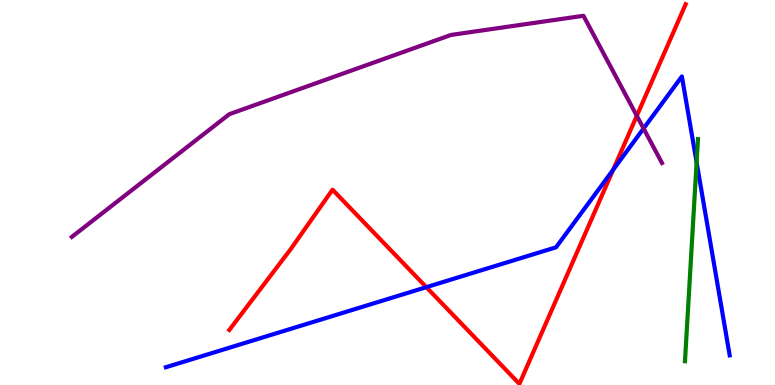[{'lines': ['blue', 'red'], 'intersections': [{'x': 5.5, 'y': 2.54}, {'x': 7.91, 'y': 5.59}]}, {'lines': ['green', 'red'], 'intersections': []}, {'lines': ['purple', 'red'], 'intersections': [{'x': 8.22, 'y': 6.99}]}, {'lines': ['blue', 'green'], 'intersections': [{'x': 8.99, 'y': 5.78}]}, {'lines': ['blue', 'purple'], 'intersections': [{'x': 8.3, 'y': 6.66}]}, {'lines': ['green', 'purple'], 'intersections': []}]